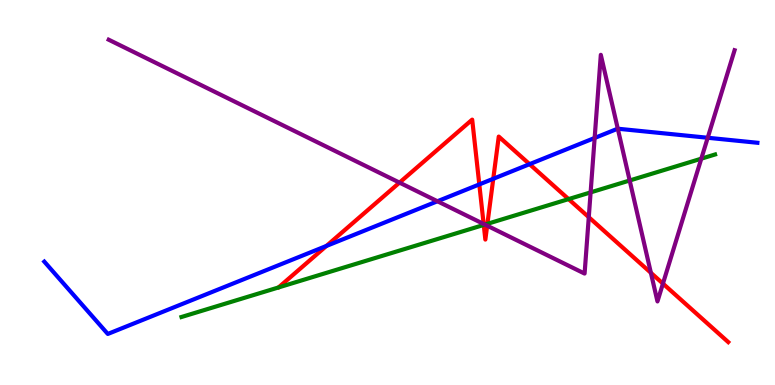[{'lines': ['blue', 'red'], 'intersections': [{'x': 4.21, 'y': 3.61}, {'x': 6.18, 'y': 5.21}, {'x': 6.36, 'y': 5.36}, {'x': 6.83, 'y': 5.74}]}, {'lines': ['green', 'red'], 'intersections': [{'x': 6.24, 'y': 4.16}, {'x': 6.29, 'y': 4.19}, {'x': 7.34, 'y': 4.83}]}, {'lines': ['purple', 'red'], 'intersections': [{'x': 5.15, 'y': 5.26}, {'x': 6.24, 'y': 4.18}, {'x': 6.29, 'y': 4.14}, {'x': 7.6, 'y': 4.36}, {'x': 8.4, 'y': 2.91}, {'x': 8.55, 'y': 2.63}]}, {'lines': ['blue', 'green'], 'intersections': []}, {'lines': ['blue', 'purple'], 'intersections': [{'x': 5.64, 'y': 4.77}, {'x': 7.67, 'y': 6.42}, {'x': 7.97, 'y': 6.66}, {'x': 9.13, 'y': 6.42}]}, {'lines': ['green', 'purple'], 'intersections': [{'x': 6.26, 'y': 4.17}, {'x': 7.62, 'y': 5.0}, {'x': 8.12, 'y': 5.31}, {'x': 9.05, 'y': 5.88}]}]